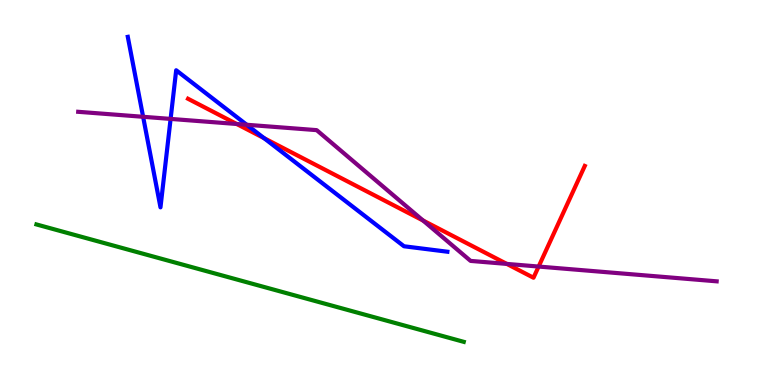[{'lines': ['blue', 'red'], 'intersections': [{'x': 3.41, 'y': 6.41}]}, {'lines': ['green', 'red'], 'intersections': []}, {'lines': ['purple', 'red'], 'intersections': [{'x': 3.05, 'y': 6.78}, {'x': 5.46, 'y': 4.27}, {'x': 6.54, 'y': 3.15}, {'x': 6.95, 'y': 3.08}]}, {'lines': ['blue', 'green'], 'intersections': []}, {'lines': ['blue', 'purple'], 'intersections': [{'x': 1.85, 'y': 6.97}, {'x': 2.2, 'y': 6.91}, {'x': 3.18, 'y': 6.76}]}, {'lines': ['green', 'purple'], 'intersections': []}]